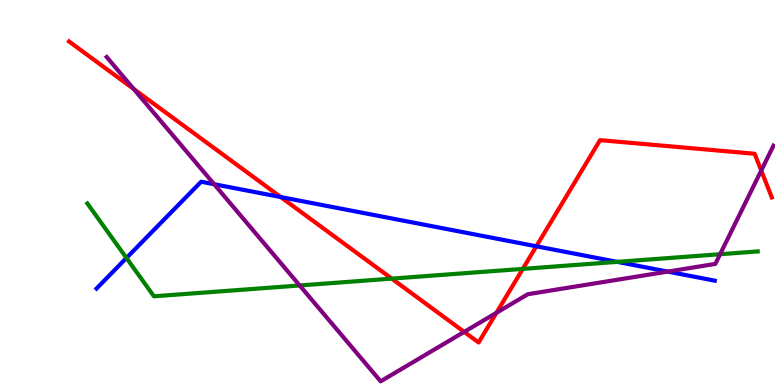[{'lines': ['blue', 'red'], 'intersections': [{'x': 3.62, 'y': 4.88}, {'x': 6.92, 'y': 3.6}]}, {'lines': ['green', 'red'], 'intersections': [{'x': 5.05, 'y': 2.76}, {'x': 6.75, 'y': 3.02}]}, {'lines': ['purple', 'red'], 'intersections': [{'x': 1.73, 'y': 7.69}, {'x': 5.99, 'y': 1.38}, {'x': 6.41, 'y': 1.88}, {'x': 9.82, 'y': 5.57}]}, {'lines': ['blue', 'green'], 'intersections': [{'x': 1.63, 'y': 3.3}, {'x': 7.96, 'y': 3.2}]}, {'lines': ['blue', 'purple'], 'intersections': [{'x': 2.76, 'y': 5.22}, {'x': 8.62, 'y': 2.95}]}, {'lines': ['green', 'purple'], 'intersections': [{'x': 3.87, 'y': 2.59}, {'x': 9.29, 'y': 3.4}]}]